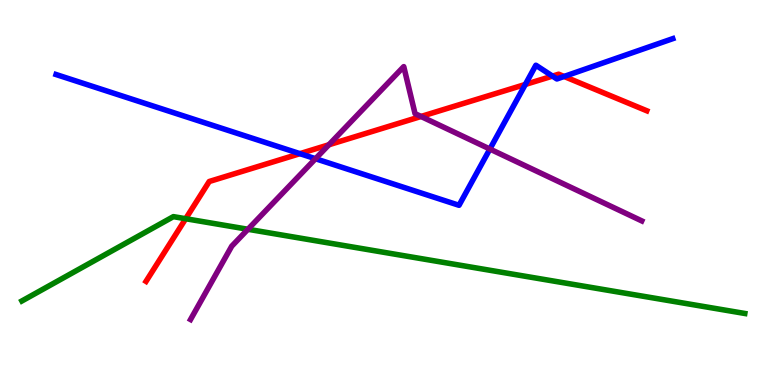[{'lines': ['blue', 'red'], 'intersections': [{'x': 3.87, 'y': 6.01}, {'x': 6.78, 'y': 7.81}, {'x': 7.13, 'y': 8.02}, {'x': 7.28, 'y': 8.01}]}, {'lines': ['green', 'red'], 'intersections': [{'x': 2.4, 'y': 4.32}]}, {'lines': ['purple', 'red'], 'intersections': [{'x': 4.24, 'y': 6.24}, {'x': 5.43, 'y': 6.97}]}, {'lines': ['blue', 'green'], 'intersections': []}, {'lines': ['blue', 'purple'], 'intersections': [{'x': 4.07, 'y': 5.88}, {'x': 6.32, 'y': 6.13}]}, {'lines': ['green', 'purple'], 'intersections': [{'x': 3.2, 'y': 4.04}]}]